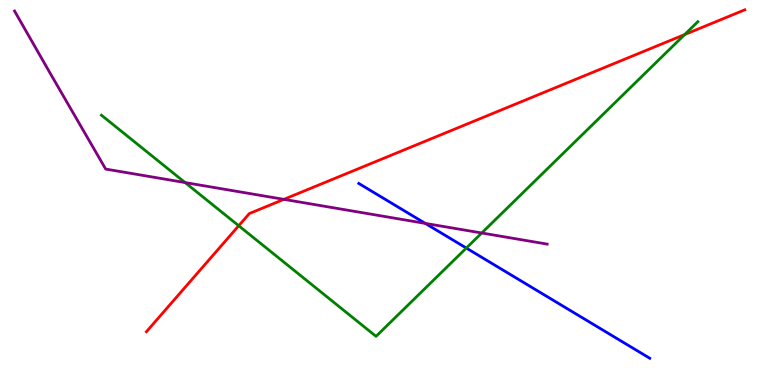[{'lines': ['blue', 'red'], 'intersections': []}, {'lines': ['green', 'red'], 'intersections': [{'x': 3.08, 'y': 4.14}, {'x': 8.83, 'y': 9.1}]}, {'lines': ['purple', 'red'], 'intersections': [{'x': 3.66, 'y': 4.82}]}, {'lines': ['blue', 'green'], 'intersections': [{'x': 6.02, 'y': 3.56}]}, {'lines': ['blue', 'purple'], 'intersections': [{'x': 5.49, 'y': 4.2}]}, {'lines': ['green', 'purple'], 'intersections': [{'x': 2.39, 'y': 5.26}, {'x': 6.22, 'y': 3.95}]}]